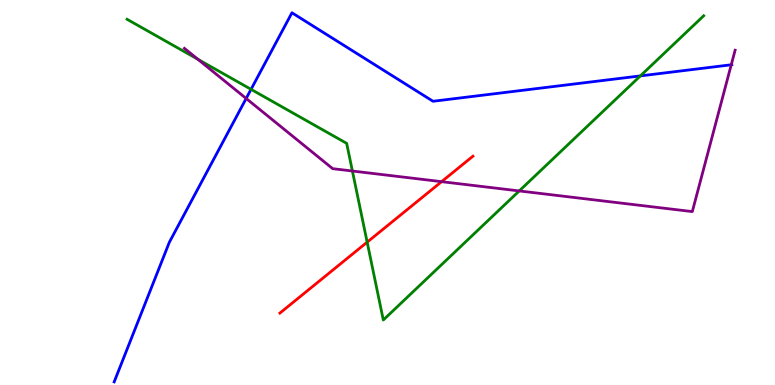[{'lines': ['blue', 'red'], 'intersections': []}, {'lines': ['green', 'red'], 'intersections': [{'x': 4.74, 'y': 3.71}]}, {'lines': ['purple', 'red'], 'intersections': [{'x': 5.7, 'y': 5.28}]}, {'lines': ['blue', 'green'], 'intersections': [{'x': 3.24, 'y': 7.68}, {'x': 8.26, 'y': 8.03}]}, {'lines': ['blue', 'purple'], 'intersections': [{'x': 3.18, 'y': 7.44}, {'x': 9.44, 'y': 8.32}]}, {'lines': ['green', 'purple'], 'intersections': [{'x': 2.55, 'y': 8.46}, {'x': 4.55, 'y': 5.56}, {'x': 6.7, 'y': 5.04}]}]